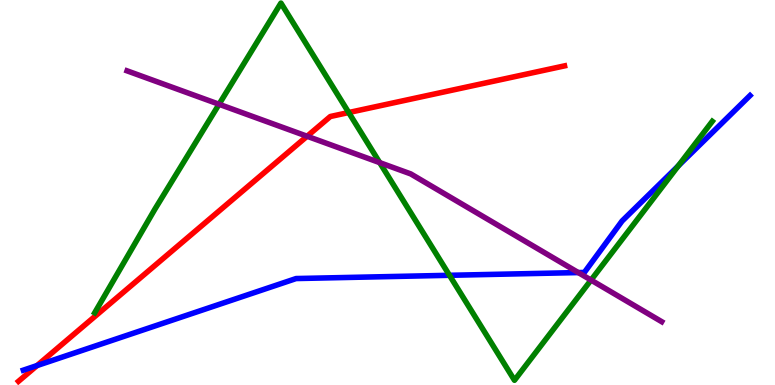[{'lines': ['blue', 'red'], 'intersections': [{'x': 0.478, 'y': 0.505}]}, {'lines': ['green', 'red'], 'intersections': [{'x': 4.5, 'y': 7.08}]}, {'lines': ['purple', 'red'], 'intersections': [{'x': 3.96, 'y': 6.46}]}, {'lines': ['blue', 'green'], 'intersections': [{'x': 5.8, 'y': 2.85}, {'x': 8.75, 'y': 5.69}]}, {'lines': ['blue', 'purple'], 'intersections': [{'x': 7.46, 'y': 2.92}]}, {'lines': ['green', 'purple'], 'intersections': [{'x': 2.83, 'y': 7.29}, {'x': 4.9, 'y': 5.78}, {'x': 7.63, 'y': 2.73}]}]